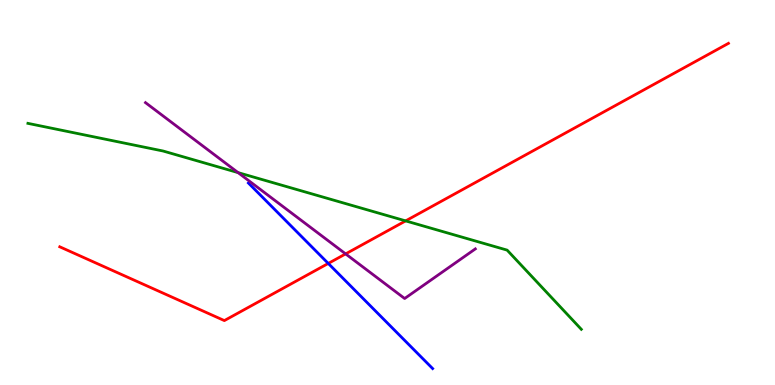[{'lines': ['blue', 'red'], 'intersections': [{'x': 4.24, 'y': 3.16}]}, {'lines': ['green', 'red'], 'intersections': [{'x': 5.23, 'y': 4.26}]}, {'lines': ['purple', 'red'], 'intersections': [{'x': 4.46, 'y': 3.41}]}, {'lines': ['blue', 'green'], 'intersections': []}, {'lines': ['blue', 'purple'], 'intersections': []}, {'lines': ['green', 'purple'], 'intersections': [{'x': 3.07, 'y': 5.52}]}]